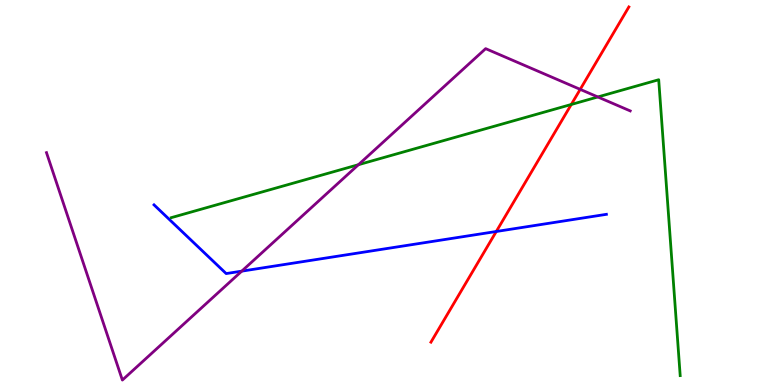[{'lines': ['blue', 'red'], 'intersections': [{'x': 6.4, 'y': 3.99}]}, {'lines': ['green', 'red'], 'intersections': [{'x': 7.37, 'y': 7.29}]}, {'lines': ['purple', 'red'], 'intersections': [{'x': 7.49, 'y': 7.68}]}, {'lines': ['blue', 'green'], 'intersections': []}, {'lines': ['blue', 'purple'], 'intersections': [{'x': 3.12, 'y': 2.96}]}, {'lines': ['green', 'purple'], 'intersections': [{'x': 4.63, 'y': 5.72}, {'x': 7.71, 'y': 7.48}]}]